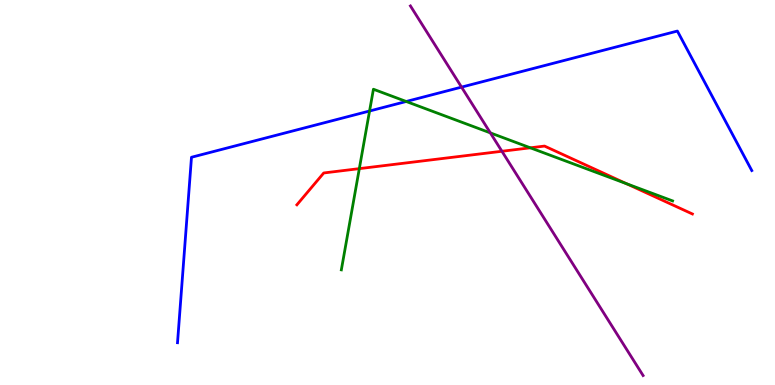[{'lines': ['blue', 'red'], 'intersections': []}, {'lines': ['green', 'red'], 'intersections': [{'x': 4.64, 'y': 5.62}, {'x': 6.84, 'y': 6.16}, {'x': 8.08, 'y': 5.23}]}, {'lines': ['purple', 'red'], 'intersections': [{'x': 6.48, 'y': 6.07}]}, {'lines': ['blue', 'green'], 'intersections': [{'x': 4.77, 'y': 7.12}, {'x': 5.24, 'y': 7.36}]}, {'lines': ['blue', 'purple'], 'intersections': [{'x': 5.96, 'y': 7.74}]}, {'lines': ['green', 'purple'], 'intersections': [{'x': 6.33, 'y': 6.55}]}]